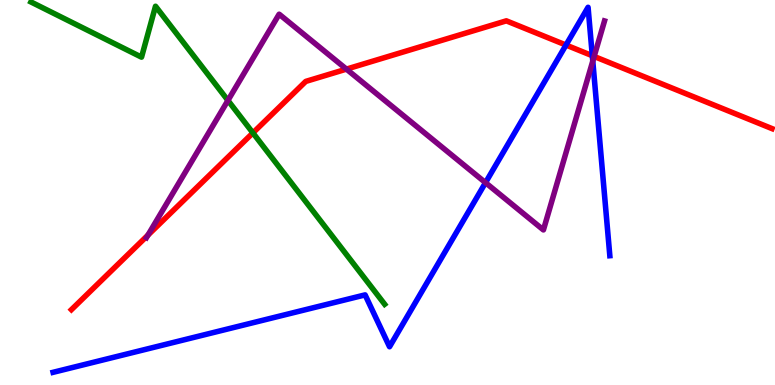[{'lines': ['blue', 'red'], 'intersections': [{'x': 7.3, 'y': 8.83}, {'x': 7.64, 'y': 8.55}]}, {'lines': ['green', 'red'], 'intersections': [{'x': 3.26, 'y': 6.55}]}, {'lines': ['purple', 'red'], 'intersections': [{'x': 1.91, 'y': 3.89}, {'x': 4.47, 'y': 8.2}, {'x': 7.67, 'y': 8.53}]}, {'lines': ['blue', 'green'], 'intersections': []}, {'lines': ['blue', 'purple'], 'intersections': [{'x': 6.26, 'y': 5.26}, {'x': 7.65, 'y': 8.41}]}, {'lines': ['green', 'purple'], 'intersections': [{'x': 2.94, 'y': 7.39}]}]